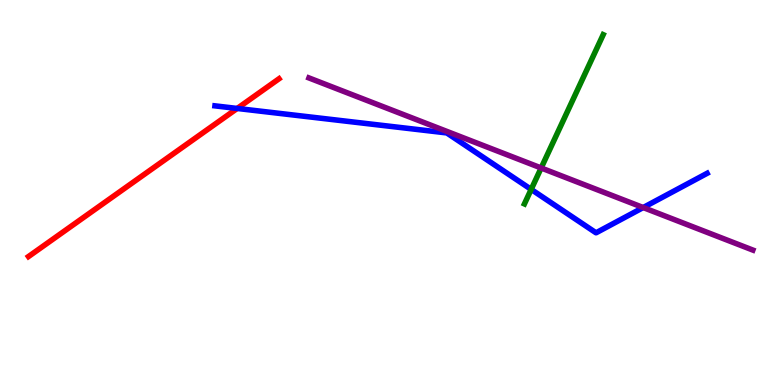[{'lines': ['blue', 'red'], 'intersections': [{'x': 3.06, 'y': 7.18}]}, {'lines': ['green', 'red'], 'intersections': []}, {'lines': ['purple', 'red'], 'intersections': []}, {'lines': ['blue', 'green'], 'intersections': [{'x': 6.85, 'y': 5.08}]}, {'lines': ['blue', 'purple'], 'intersections': [{'x': 8.3, 'y': 4.61}]}, {'lines': ['green', 'purple'], 'intersections': [{'x': 6.98, 'y': 5.64}]}]